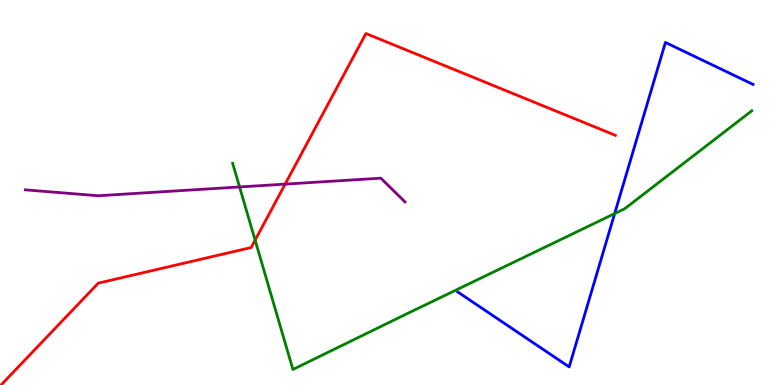[{'lines': ['blue', 'red'], 'intersections': []}, {'lines': ['green', 'red'], 'intersections': [{'x': 3.29, 'y': 3.76}]}, {'lines': ['purple', 'red'], 'intersections': [{'x': 3.68, 'y': 5.22}]}, {'lines': ['blue', 'green'], 'intersections': [{'x': 7.93, 'y': 4.45}]}, {'lines': ['blue', 'purple'], 'intersections': []}, {'lines': ['green', 'purple'], 'intersections': [{'x': 3.09, 'y': 5.14}]}]